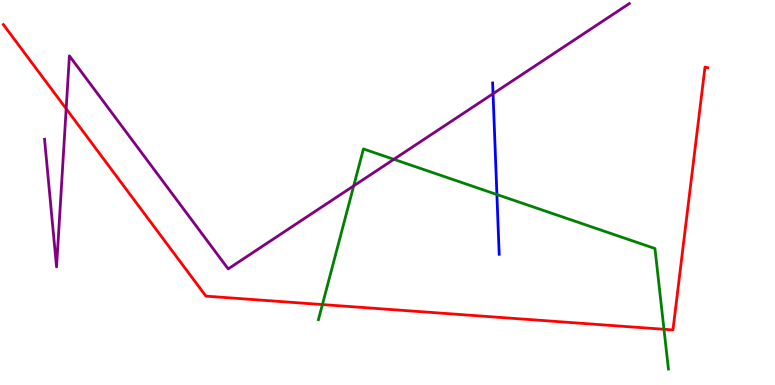[{'lines': ['blue', 'red'], 'intersections': []}, {'lines': ['green', 'red'], 'intersections': [{'x': 4.16, 'y': 2.09}, {'x': 8.57, 'y': 1.45}]}, {'lines': ['purple', 'red'], 'intersections': [{'x': 0.854, 'y': 7.17}]}, {'lines': ['blue', 'green'], 'intersections': [{'x': 6.41, 'y': 4.95}]}, {'lines': ['blue', 'purple'], 'intersections': [{'x': 6.36, 'y': 7.57}]}, {'lines': ['green', 'purple'], 'intersections': [{'x': 4.56, 'y': 5.17}, {'x': 5.08, 'y': 5.86}]}]